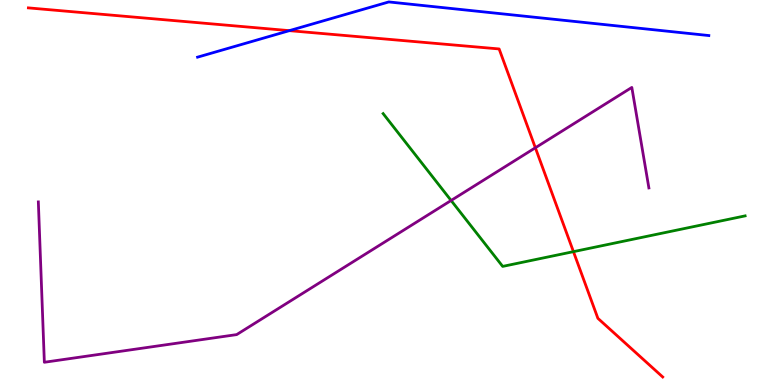[{'lines': ['blue', 'red'], 'intersections': [{'x': 3.73, 'y': 9.2}]}, {'lines': ['green', 'red'], 'intersections': [{'x': 7.4, 'y': 3.46}]}, {'lines': ['purple', 'red'], 'intersections': [{'x': 6.91, 'y': 6.16}]}, {'lines': ['blue', 'green'], 'intersections': []}, {'lines': ['blue', 'purple'], 'intersections': []}, {'lines': ['green', 'purple'], 'intersections': [{'x': 5.82, 'y': 4.79}]}]